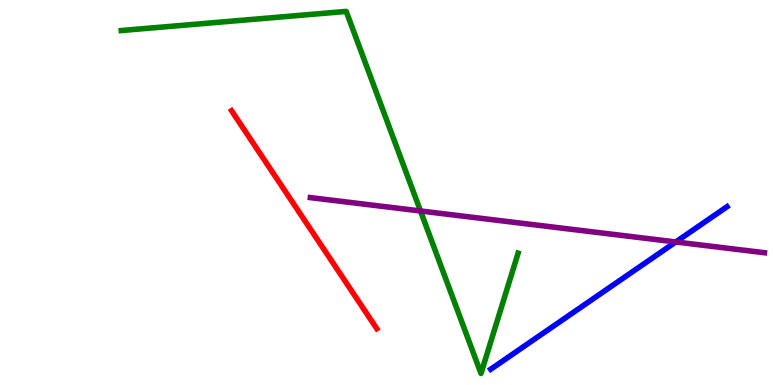[{'lines': ['blue', 'red'], 'intersections': []}, {'lines': ['green', 'red'], 'intersections': []}, {'lines': ['purple', 'red'], 'intersections': []}, {'lines': ['blue', 'green'], 'intersections': []}, {'lines': ['blue', 'purple'], 'intersections': [{'x': 8.72, 'y': 3.72}]}, {'lines': ['green', 'purple'], 'intersections': [{'x': 5.43, 'y': 4.52}]}]